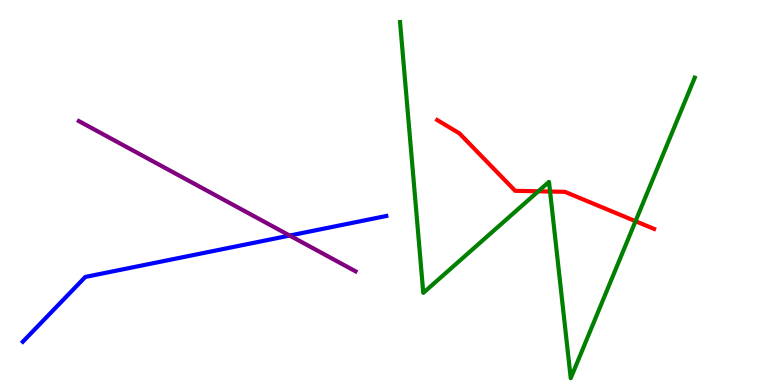[{'lines': ['blue', 'red'], 'intersections': []}, {'lines': ['green', 'red'], 'intersections': [{'x': 6.95, 'y': 5.03}, {'x': 7.1, 'y': 5.02}, {'x': 8.2, 'y': 4.25}]}, {'lines': ['purple', 'red'], 'intersections': []}, {'lines': ['blue', 'green'], 'intersections': []}, {'lines': ['blue', 'purple'], 'intersections': [{'x': 3.74, 'y': 3.88}]}, {'lines': ['green', 'purple'], 'intersections': []}]